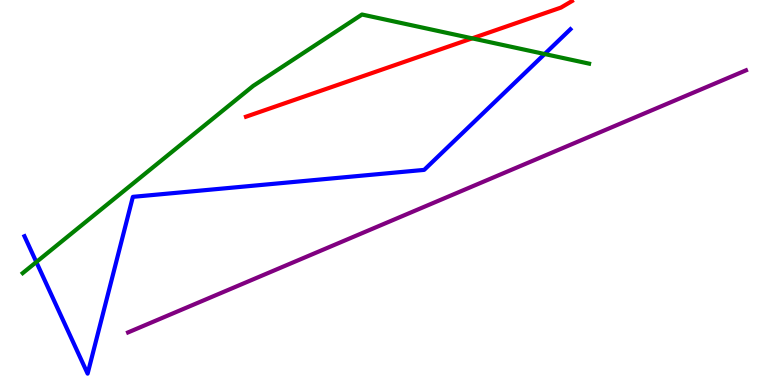[{'lines': ['blue', 'red'], 'intersections': []}, {'lines': ['green', 'red'], 'intersections': [{'x': 6.09, 'y': 9.0}]}, {'lines': ['purple', 'red'], 'intersections': []}, {'lines': ['blue', 'green'], 'intersections': [{'x': 0.469, 'y': 3.19}, {'x': 7.03, 'y': 8.6}]}, {'lines': ['blue', 'purple'], 'intersections': []}, {'lines': ['green', 'purple'], 'intersections': []}]